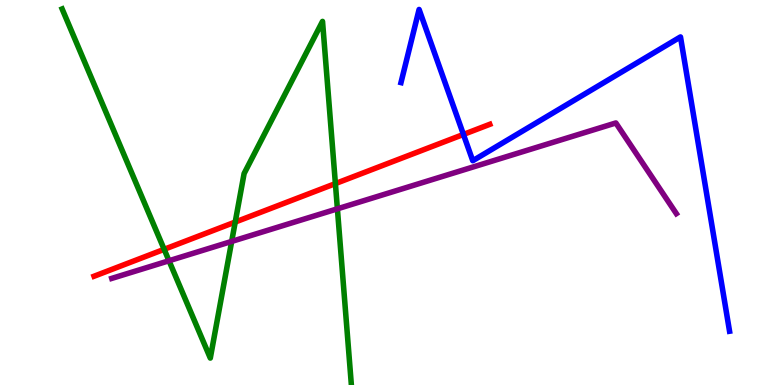[{'lines': ['blue', 'red'], 'intersections': [{'x': 5.98, 'y': 6.51}]}, {'lines': ['green', 'red'], 'intersections': [{'x': 2.12, 'y': 3.52}, {'x': 3.04, 'y': 4.23}, {'x': 4.33, 'y': 5.23}]}, {'lines': ['purple', 'red'], 'intersections': []}, {'lines': ['blue', 'green'], 'intersections': []}, {'lines': ['blue', 'purple'], 'intersections': []}, {'lines': ['green', 'purple'], 'intersections': [{'x': 2.18, 'y': 3.23}, {'x': 2.99, 'y': 3.73}, {'x': 4.35, 'y': 4.58}]}]